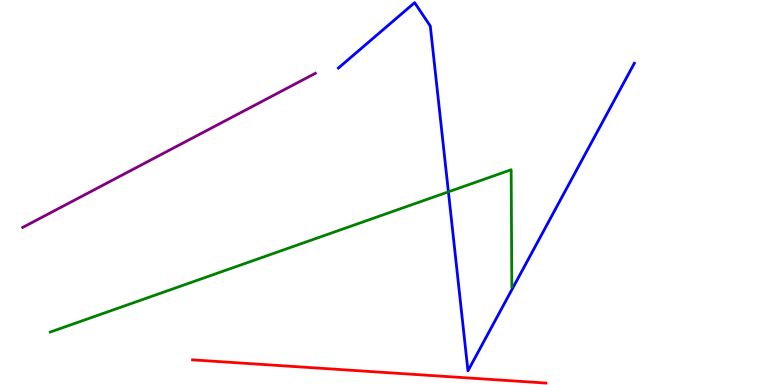[{'lines': ['blue', 'red'], 'intersections': []}, {'lines': ['green', 'red'], 'intersections': []}, {'lines': ['purple', 'red'], 'intersections': []}, {'lines': ['blue', 'green'], 'intersections': [{'x': 5.79, 'y': 5.02}]}, {'lines': ['blue', 'purple'], 'intersections': []}, {'lines': ['green', 'purple'], 'intersections': []}]